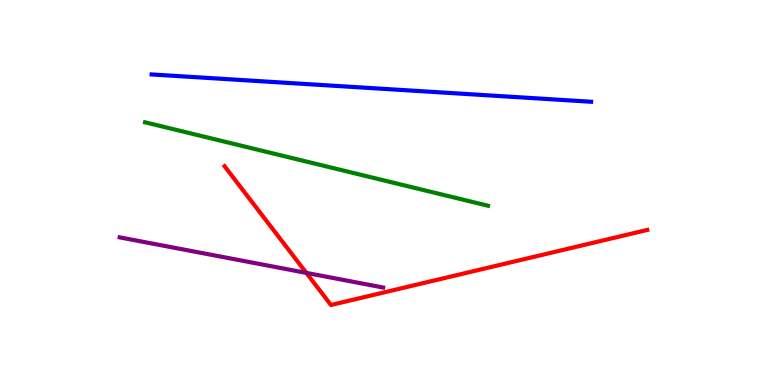[{'lines': ['blue', 'red'], 'intersections': []}, {'lines': ['green', 'red'], 'intersections': []}, {'lines': ['purple', 'red'], 'intersections': [{'x': 3.95, 'y': 2.91}]}, {'lines': ['blue', 'green'], 'intersections': []}, {'lines': ['blue', 'purple'], 'intersections': []}, {'lines': ['green', 'purple'], 'intersections': []}]